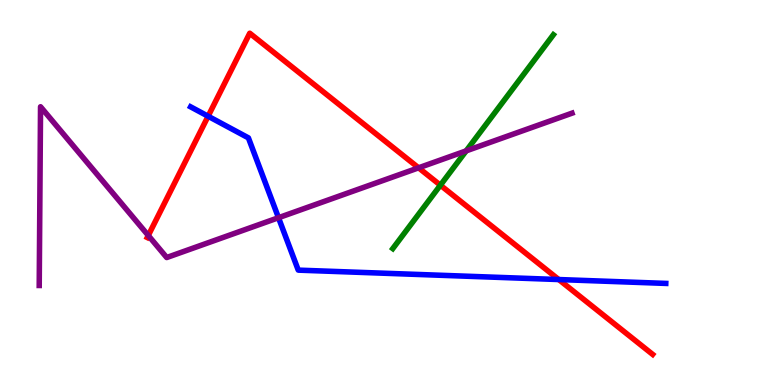[{'lines': ['blue', 'red'], 'intersections': [{'x': 2.69, 'y': 6.98}, {'x': 7.21, 'y': 2.74}]}, {'lines': ['green', 'red'], 'intersections': [{'x': 5.68, 'y': 5.19}]}, {'lines': ['purple', 'red'], 'intersections': [{'x': 1.91, 'y': 3.88}, {'x': 5.4, 'y': 5.64}]}, {'lines': ['blue', 'green'], 'intersections': []}, {'lines': ['blue', 'purple'], 'intersections': [{'x': 3.59, 'y': 4.35}]}, {'lines': ['green', 'purple'], 'intersections': [{'x': 6.02, 'y': 6.08}]}]